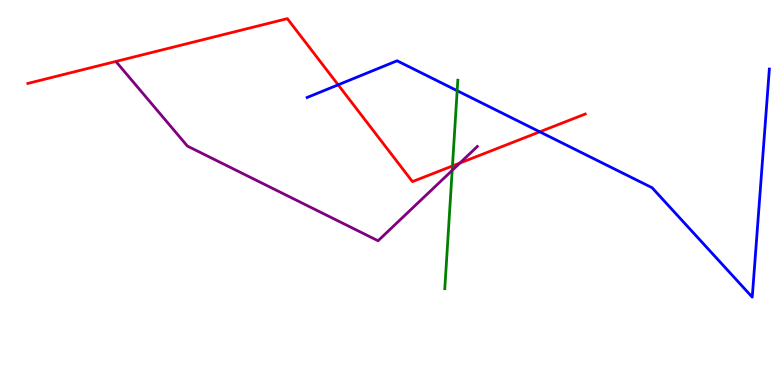[{'lines': ['blue', 'red'], 'intersections': [{'x': 4.36, 'y': 7.8}, {'x': 6.96, 'y': 6.58}]}, {'lines': ['green', 'red'], 'intersections': [{'x': 5.84, 'y': 5.69}]}, {'lines': ['purple', 'red'], 'intersections': [{'x': 5.93, 'y': 5.76}]}, {'lines': ['blue', 'green'], 'intersections': [{'x': 5.9, 'y': 7.64}]}, {'lines': ['blue', 'purple'], 'intersections': []}, {'lines': ['green', 'purple'], 'intersections': [{'x': 5.83, 'y': 5.57}]}]